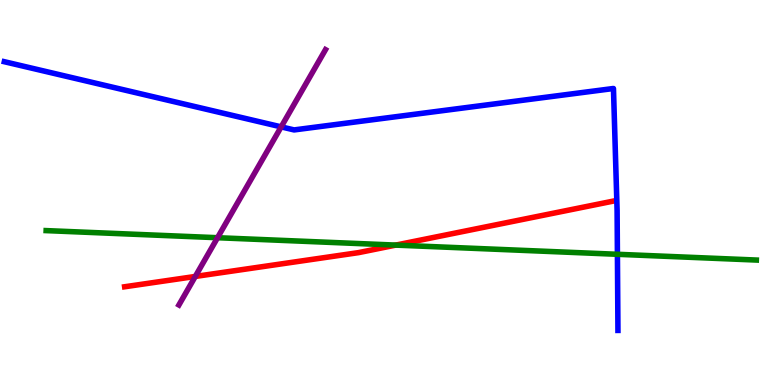[{'lines': ['blue', 'red'], 'intersections': []}, {'lines': ['green', 'red'], 'intersections': [{'x': 5.11, 'y': 3.63}]}, {'lines': ['purple', 'red'], 'intersections': [{'x': 2.52, 'y': 2.82}]}, {'lines': ['blue', 'green'], 'intersections': [{'x': 7.97, 'y': 3.4}]}, {'lines': ['blue', 'purple'], 'intersections': [{'x': 3.63, 'y': 6.7}]}, {'lines': ['green', 'purple'], 'intersections': [{'x': 2.81, 'y': 3.83}]}]